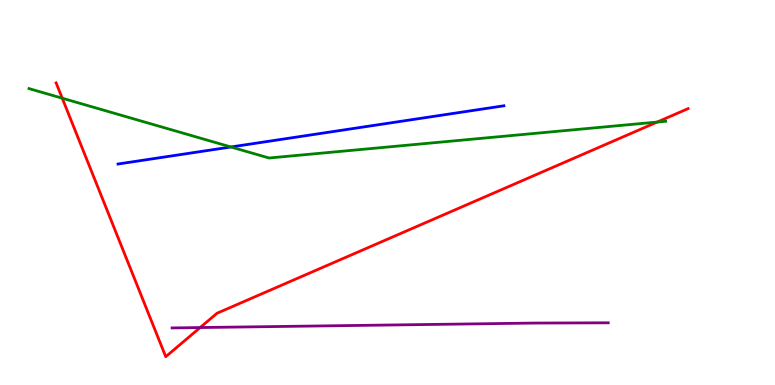[{'lines': ['blue', 'red'], 'intersections': []}, {'lines': ['green', 'red'], 'intersections': [{'x': 0.803, 'y': 7.45}, {'x': 8.48, 'y': 6.83}]}, {'lines': ['purple', 'red'], 'intersections': [{'x': 2.58, 'y': 1.49}]}, {'lines': ['blue', 'green'], 'intersections': [{'x': 2.98, 'y': 6.18}]}, {'lines': ['blue', 'purple'], 'intersections': []}, {'lines': ['green', 'purple'], 'intersections': []}]